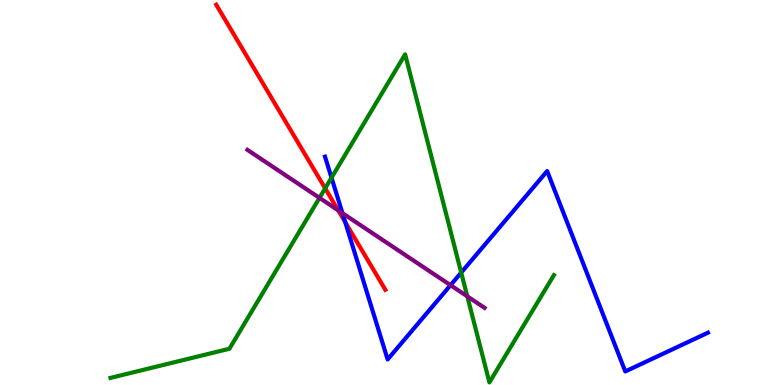[{'lines': ['blue', 'red'], 'intersections': [{'x': 4.45, 'y': 4.23}]}, {'lines': ['green', 'red'], 'intersections': [{'x': 4.2, 'y': 5.11}]}, {'lines': ['purple', 'red'], 'intersections': [{'x': 4.36, 'y': 4.54}]}, {'lines': ['blue', 'green'], 'intersections': [{'x': 4.28, 'y': 5.38}, {'x': 5.95, 'y': 2.92}]}, {'lines': ['blue', 'purple'], 'intersections': [{'x': 4.42, 'y': 4.46}, {'x': 5.81, 'y': 2.59}]}, {'lines': ['green', 'purple'], 'intersections': [{'x': 4.12, 'y': 4.86}, {'x': 6.03, 'y': 2.3}]}]